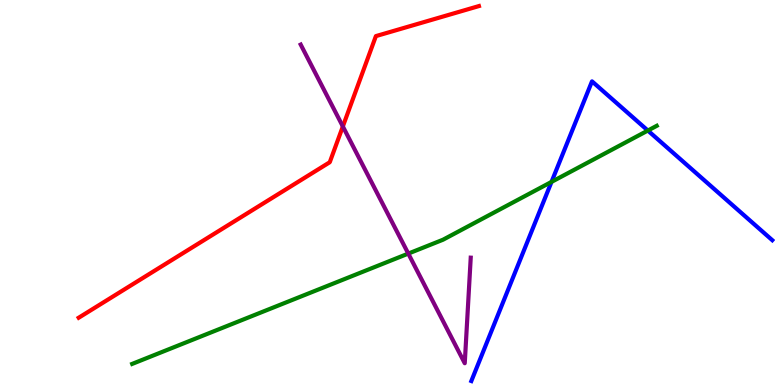[{'lines': ['blue', 'red'], 'intersections': []}, {'lines': ['green', 'red'], 'intersections': []}, {'lines': ['purple', 'red'], 'intersections': [{'x': 4.42, 'y': 6.72}]}, {'lines': ['blue', 'green'], 'intersections': [{'x': 7.12, 'y': 5.28}, {'x': 8.36, 'y': 6.61}]}, {'lines': ['blue', 'purple'], 'intersections': []}, {'lines': ['green', 'purple'], 'intersections': [{'x': 5.27, 'y': 3.41}]}]